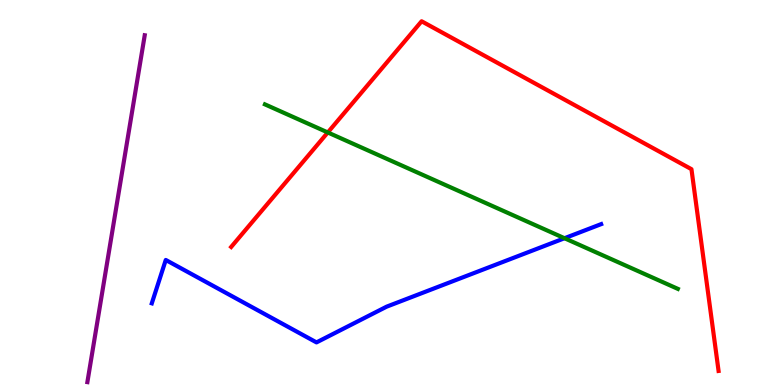[{'lines': ['blue', 'red'], 'intersections': []}, {'lines': ['green', 'red'], 'intersections': [{'x': 4.23, 'y': 6.56}]}, {'lines': ['purple', 'red'], 'intersections': []}, {'lines': ['blue', 'green'], 'intersections': [{'x': 7.28, 'y': 3.81}]}, {'lines': ['blue', 'purple'], 'intersections': []}, {'lines': ['green', 'purple'], 'intersections': []}]